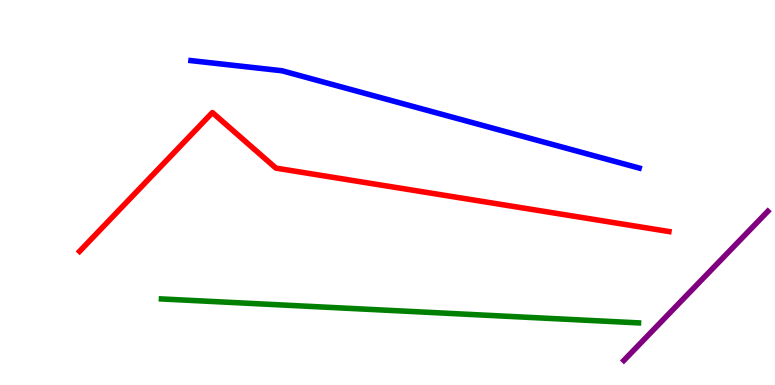[{'lines': ['blue', 'red'], 'intersections': []}, {'lines': ['green', 'red'], 'intersections': []}, {'lines': ['purple', 'red'], 'intersections': []}, {'lines': ['blue', 'green'], 'intersections': []}, {'lines': ['blue', 'purple'], 'intersections': []}, {'lines': ['green', 'purple'], 'intersections': []}]